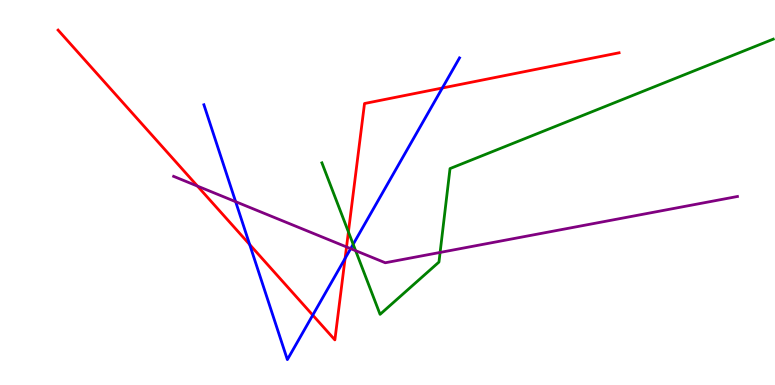[{'lines': ['blue', 'red'], 'intersections': [{'x': 3.22, 'y': 3.65}, {'x': 4.04, 'y': 1.81}, {'x': 4.45, 'y': 3.29}, {'x': 5.71, 'y': 7.71}]}, {'lines': ['green', 'red'], 'intersections': [{'x': 4.5, 'y': 3.98}]}, {'lines': ['purple', 'red'], 'intersections': [{'x': 2.55, 'y': 5.17}, {'x': 4.47, 'y': 3.59}]}, {'lines': ['blue', 'green'], 'intersections': [{'x': 4.56, 'y': 3.66}]}, {'lines': ['blue', 'purple'], 'intersections': [{'x': 3.04, 'y': 4.76}, {'x': 4.52, 'y': 3.54}]}, {'lines': ['green', 'purple'], 'intersections': [{'x': 4.59, 'y': 3.49}, {'x': 5.68, 'y': 3.44}]}]